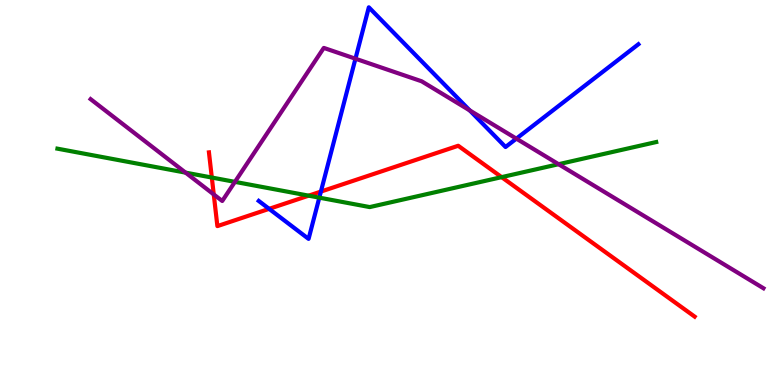[{'lines': ['blue', 'red'], 'intersections': [{'x': 3.47, 'y': 4.58}, {'x': 4.14, 'y': 5.02}]}, {'lines': ['green', 'red'], 'intersections': [{'x': 2.73, 'y': 5.39}, {'x': 3.98, 'y': 4.92}, {'x': 6.47, 'y': 5.4}]}, {'lines': ['purple', 'red'], 'intersections': [{'x': 2.76, 'y': 4.95}]}, {'lines': ['blue', 'green'], 'intersections': [{'x': 4.12, 'y': 4.87}]}, {'lines': ['blue', 'purple'], 'intersections': [{'x': 4.59, 'y': 8.48}, {'x': 6.06, 'y': 7.13}, {'x': 6.66, 'y': 6.4}]}, {'lines': ['green', 'purple'], 'intersections': [{'x': 2.39, 'y': 5.52}, {'x': 3.03, 'y': 5.28}, {'x': 7.21, 'y': 5.73}]}]